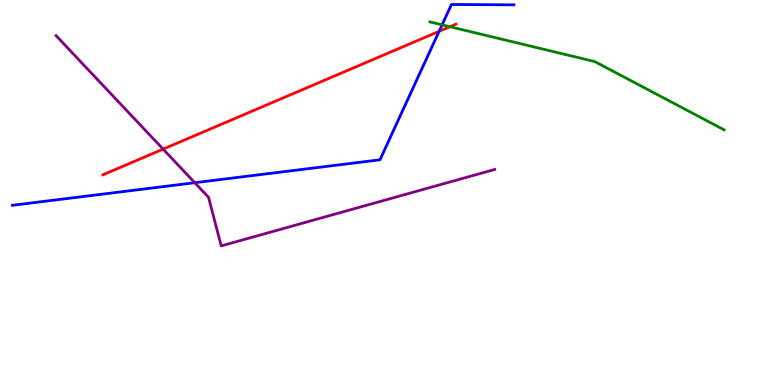[{'lines': ['blue', 'red'], 'intersections': [{'x': 5.67, 'y': 9.19}]}, {'lines': ['green', 'red'], 'intersections': [{'x': 5.81, 'y': 9.31}]}, {'lines': ['purple', 'red'], 'intersections': [{'x': 2.1, 'y': 6.13}]}, {'lines': ['blue', 'green'], 'intersections': [{'x': 5.7, 'y': 9.35}]}, {'lines': ['blue', 'purple'], 'intersections': [{'x': 2.51, 'y': 5.25}]}, {'lines': ['green', 'purple'], 'intersections': []}]